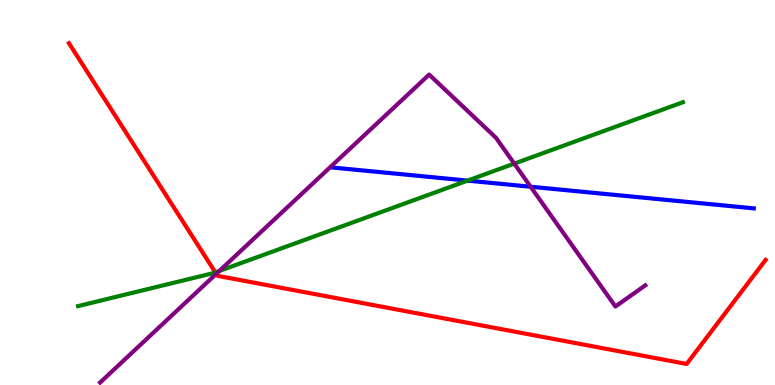[{'lines': ['blue', 'red'], 'intersections': []}, {'lines': ['green', 'red'], 'intersections': [{'x': 2.78, 'y': 2.92}]}, {'lines': ['purple', 'red'], 'intersections': [{'x': 2.79, 'y': 2.89}]}, {'lines': ['blue', 'green'], 'intersections': [{'x': 6.03, 'y': 5.31}]}, {'lines': ['blue', 'purple'], 'intersections': [{'x': 6.85, 'y': 5.15}]}, {'lines': ['green', 'purple'], 'intersections': [{'x': 2.83, 'y': 2.96}, {'x': 6.64, 'y': 5.75}]}]